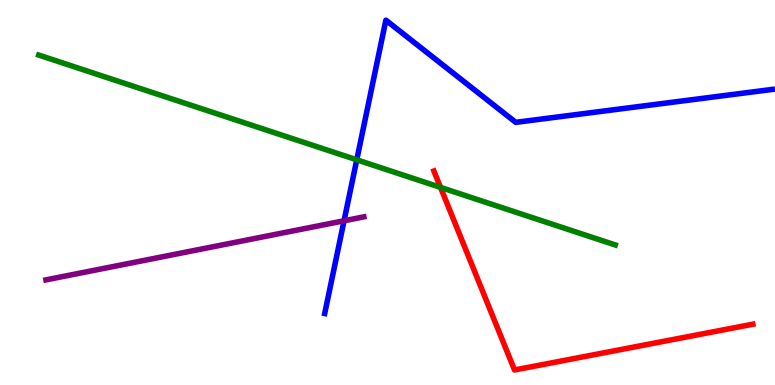[{'lines': ['blue', 'red'], 'intersections': []}, {'lines': ['green', 'red'], 'intersections': [{'x': 5.68, 'y': 5.13}]}, {'lines': ['purple', 'red'], 'intersections': []}, {'lines': ['blue', 'green'], 'intersections': [{'x': 4.6, 'y': 5.85}]}, {'lines': ['blue', 'purple'], 'intersections': [{'x': 4.44, 'y': 4.27}]}, {'lines': ['green', 'purple'], 'intersections': []}]